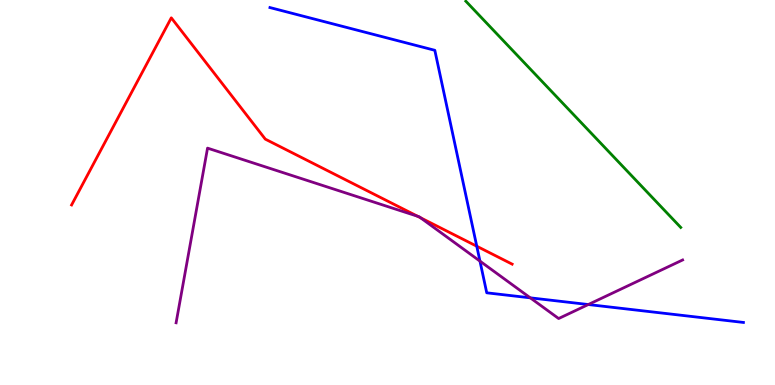[{'lines': ['blue', 'red'], 'intersections': [{'x': 6.15, 'y': 3.6}]}, {'lines': ['green', 'red'], 'intersections': []}, {'lines': ['purple', 'red'], 'intersections': [{'x': 5.39, 'y': 4.38}, {'x': 5.43, 'y': 4.35}]}, {'lines': ['blue', 'green'], 'intersections': []}, {'lines': ['blue', 'purple'], 'intersections': [{'x': 6.19, 'y': 3.22}, {'x': 6.84, 'y': 2.26}, {'x': 7.59, 'y': 2.09}]}, {'lines': ['green', 'purple'], 'intersections': []}]